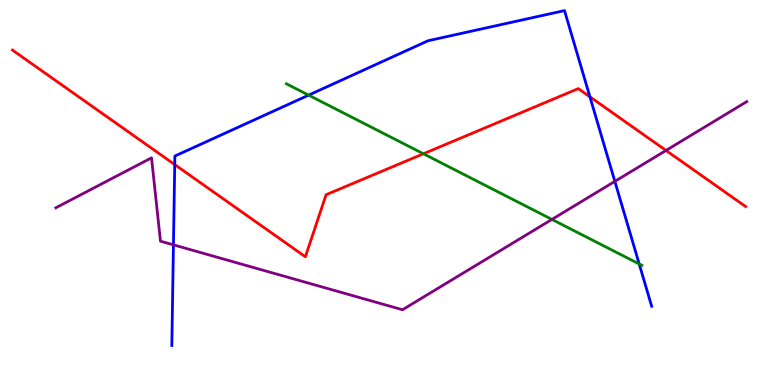[{'lines': ['blue', 'red'], 'intersections': [{'x': 2.25, 'y': 5.73}, {'x': 7.61, 'y': 7.48}]}, {'lines': ['green', 'red'], 'intersections': [{'x': 5.46, 'y': 6.01}]}, {'lines': ['purple', 'red'], 'intersections': [{'x': 8.59, 'y': 6.09}]}, {'lines': ['blue', 'green'], 'intersections': [{'x': 3.98, 'y': 7.53}, {'x': 8.25, 'y': 3.14}]}, {'lines': ['blue', 'purple'], 'intersections': [{'x': 2.24, 'y': 3.64}, {'x': 7.93, 'y': 5.29}]}, {'lines': ['green', 'purple'], 'intersections': [{'x': 7.12, 'y': 4.3}]}]